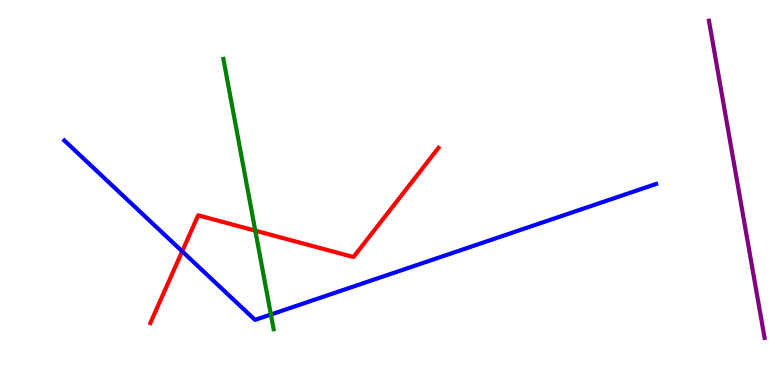[{'lines': ['blue', 'red'], 'intersections': [{'x': 2.35, 'y': 3.47}]}, {'lines': ['green', 'red'], 'intersections': [{'x': 3.29, 'y': 4.01}]}, {'lines': ['purple', 'red'], 'intersections': []}, {'lines': ['blue', 'green'], 'intersections': [{'x': 3.5, 'y': 1.83}]}, {'lines': ['blue', 'purple'], 'intersections': []}, {'lines': ['green', 'purple'], 'intersections': []}]